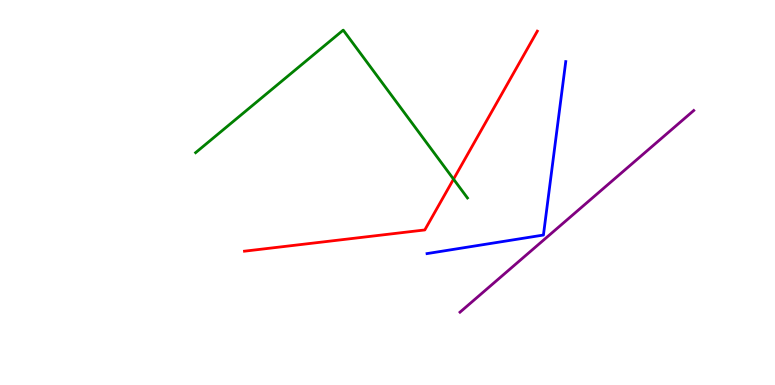[{'lines': ['blue', 'red'], 'intersections': []}, {'lines': ['green', 'red'], 'intersections': [{'x': 5.85, 'y': 5.35}]}, {'lines': ['purple', 'red'], 'intersections': []}, {'lines': ['blue', 'green'], 'intersections': []}, {'lines': ['blue', 'purple'], 'intersections': []}, {'lines': ['green', 'purple'], 'intersections': []}]